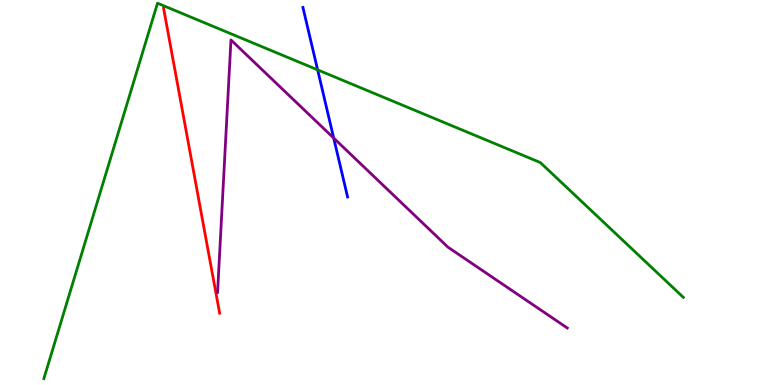[{'lines': ['blue', 'red'], 'intersections': []}, {'lines': ['green', 'red'], 'intersections': []}, {'lines': ['purple', 'red'], 'intersections': []}, {'lines': ['blue', 'green'], 'intersections': [{'x': 4.1, 'y': 8.19}]}, {'lines': ['blue', 'purple'], 'intersections': [{'x': 4.31, 'y': 6.41}]}, {'lines': ['green', 'purple'], 'intersections': []}]